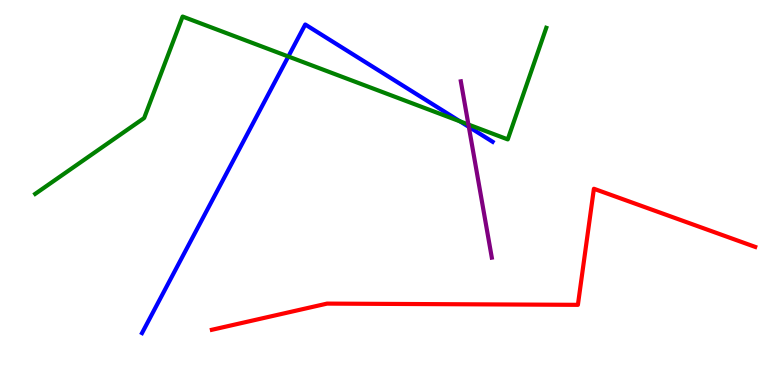[{'lines': ['blue', 'red'], 'intersections': []}, {'lines': ['green', 'red'], 'intersections': []}, {'lines': ['purple', 'red'], 'intersections': []}, {'lines': ['blue', 'green'], 'intersections': [{'x': 3.72, 'y': 8.53}, {'x': 5.94, 'y': 6.85}]}, {'lines': ['blue', 'purple'], 'intersections': [{'x': 6.05, 'y': 6.7}]}, {'lines': ['green', 'purple'], 'intersections': [{'x': 6.04, 'y': 6.77}]}]